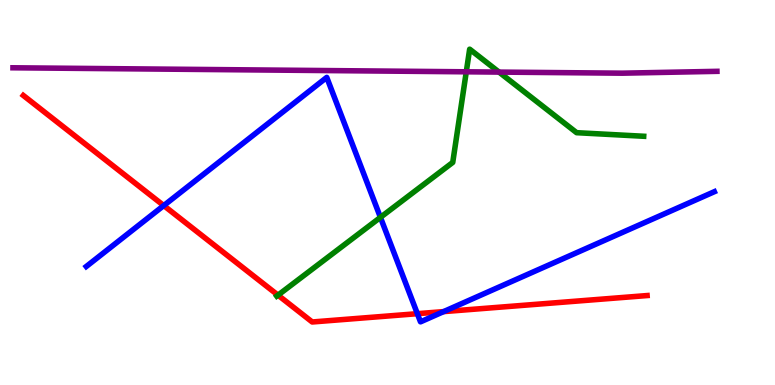[{'lines': ['blue', 'red'], 'intersections': [{'x': 2.11, 'y': 4.66}, {'x': 5.39, 'y': 1.85}, {'x': 5.72, 'y': 1.91}]}, {'lines': ['green', 'red'], 'intersections': [{'x': 3.59, 'y': 2.33}]}, {'lines': ['purple', 'red'], 'intersections': []}, {'lines': ['blue', 'green'], 'intersections': [{'x': 4.91, 'y': 4.35}]}, {'lines': ['blue', 'purple'], 'intersections': []}, {'lines': ['green', 'purple'], 'intersections': [{'x': 6.02, 'y': 8.13}, {'x': 6.44, 'y': 8.13}]}]